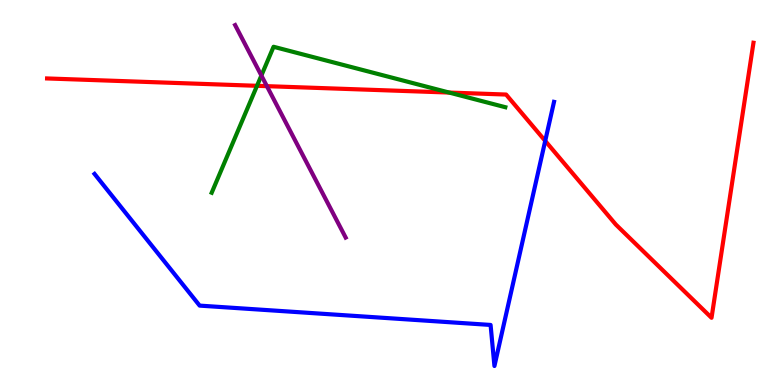[{'lines': ['blue', 'red'], 'intersections': [{'x': 7.04, 'y': 6.34}]}, {'lines': ['green', 'red'], 'intersections': [{'x': 3.32, 'y': 7.77}, {'x': 5.79, 'y': 7.6}]}, {'lines': ['purple', 'red'], 'intersections': [{'x': 3.44, 'y': 7.76}]}, {'lines': ['blue', 'green'], 'intersections': []}, {'lines': ['blue', 'purple'], 'intersections': []}, {'lines': ['green', 'purple'], 'intersections': [{'x': 3.37, 'y': 8.04}]}]